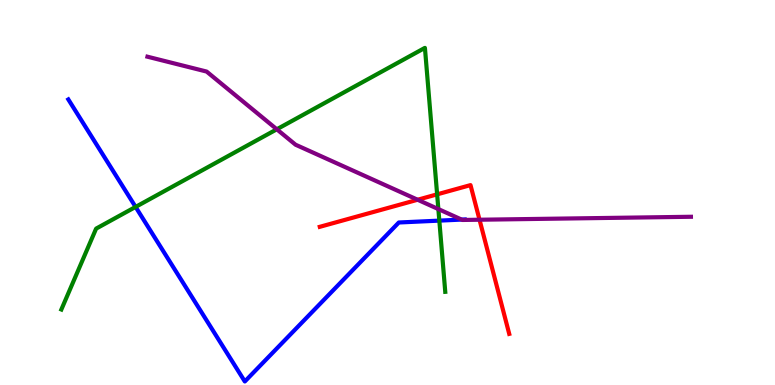[{'lines': ['blue', 'red'], 'intersections': []}, {'lines': ['green', 'red'], 'intersections': [{'x': 5.64, 'y': 4.95}]}, {'lines': ['purple', 'red'], 'intersections': [{'x': 5.39, 'y': 4.81}, {'x': 6.19, 'y': 4.29}]}, {'lines': ['blue', 'green'], 'intersections': [{'x': 1.75, 'y': 4.63}, {'x': 5.67, 'y': 4.27}]}, {'lines': ['blue', 'purple'], 'intersections': [{'x': 5.96, 'y': 4.3}]}, {'lines': ['green', 'purple'], 'intersections': [{'x': 3.57, 'y': 6.64}, {'x': 5.66, 'y': 4.57}]}]